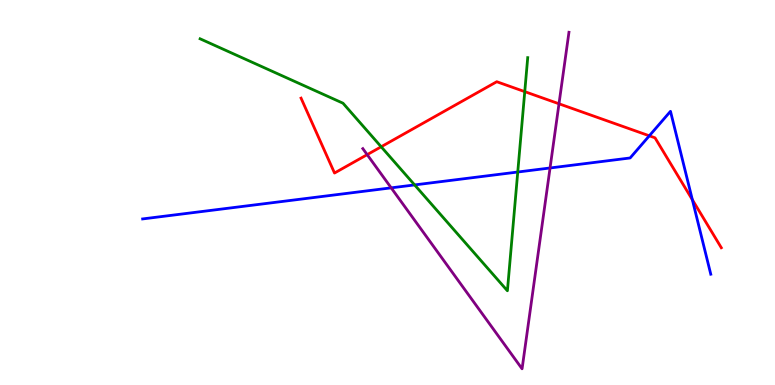[{'lines': ['blue', 'red'], 'intersections': [{'x': 8.38, 'y': 6.47}, {'x': 8.93, 'y': 4.81}]}, {'lines': ['green', 'red'], 'intersections': [{'x': 4.92, 'y': 6.19}, {'x': 6.77, 'y': 7.62}]}, {'lines': ['purple', 'red'], 'intersections': [{'x': 4.74, 'y': 5.98}, {'x': 7.21, 'y': 7.3}]}, {'lines': ['blue', 'green'], 'intersections': [{'x': 5.35, 'y': 5.2}, {'x': 6.68, 'y': 5.53}]}, {'lines': ['blue', 'purple'], 'intersections': [{'x': 5.05, 'y': 5.12}, {'x': 7.1, 'y': 5.64}]}, {'lines': ['green', 'purple'], 'intersections': []}]